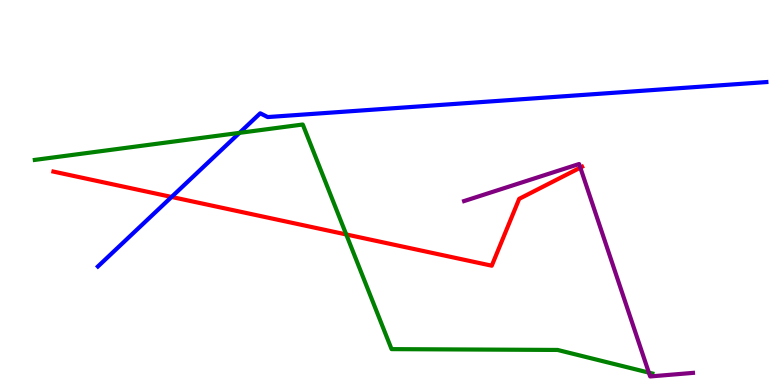[{'lines': ['blue', 'red'], 'intersections': [{'x': 2.21, 'y': 4.88}]}, {'lines': ['green', 'red'], 'intersections': [{'x': 4.47, 'y': 3.91}]}, {'lines': ['purple', 'red'], 'intersections': [{'x': 7.49, 'y': 5.65}]}, {'lines': ['blue', 'green'], 'intersections': [{'x': 3.09, 'y': 6.55}]}, {'lines': ['blue', 'purple'], 'intersections': []}, {'lines': ['green', 'purple'], 'intersections': [{'x': 8.37, 'y': 0.322}]}]